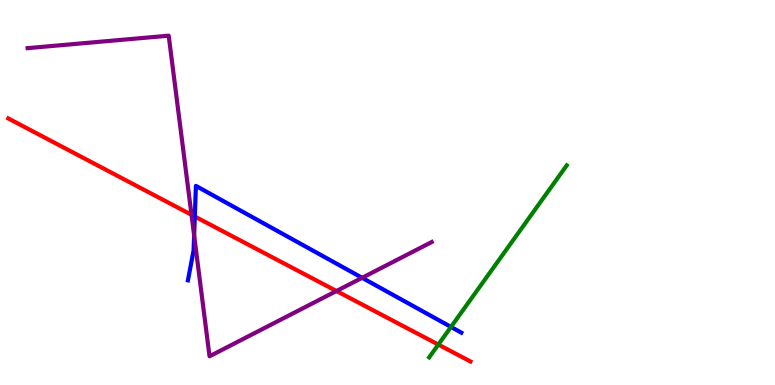[{'lines': ['blue', 'red'], 'intersections': [{'x': 2.51, 'y': 4.38}]}, {'lines': ['green', 'red'], 'intersections': [{'x': 5.66, 'y': 1.05}]}, {'lines': ['purple', 'red'], 'intersections': [{'x': 2.47, 'y': 4.42}, {'x': 4.34, 'y': 2.44}]}, {'lines': ['blue', 'green'], 'intersections': [{'x': 5.82, 'y': 1.51}]}, {'lines': ['blue', 'purple'], 'intersections': [{'x': 2.5, 'y': 3.89}, {'x': 4.67, 'y': 2.78}]}, {'lines': ['green', 'purple'], 'intersections': []}]